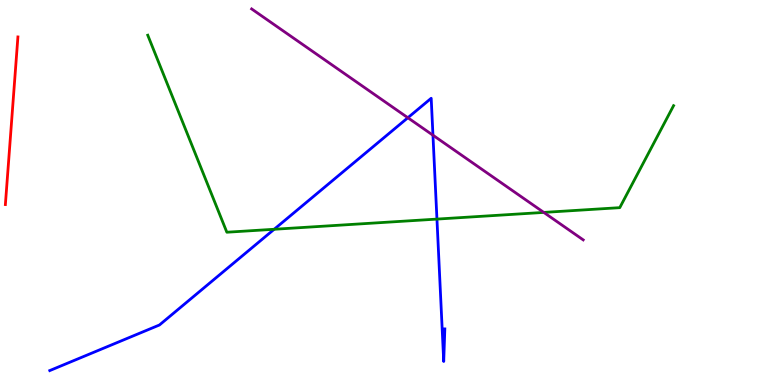[{'lines': ['blue', 'red'], 'intersections': []}, {'lines': ['green', 'red'], 'intersections': []}, {'lines': ['purple', 'red'], 'intersections': []}, {'lines': ['blue', 'green'], 'intersections': [{'x': 3.54, 'y': 4.04}, {'x': 5.64, 'y': 4.31}]}, {'lines': ['blue', 'purple'], 'intersections': [{'x': 5.26, 'y': 6.94}, {'x': 5.59, 'y': 6.49}]}, {'lines': ['green', 'purple'], 'intersections': [{'x': 7.02, 'y': 4.48}]}]